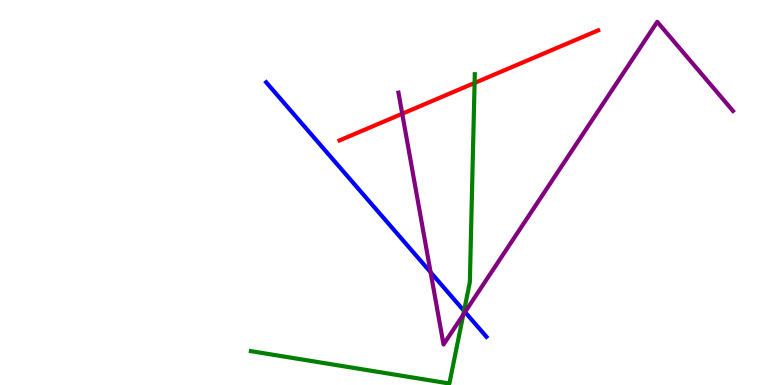[{'lines': ['blue', 'red'], 'intersections': []}, {'lines': ['green', 'red'], 'intersections': [{'x': 6.12, 'y': 7.85}]}, {'lines': ['purple', 'red'], 'intersections': [{'x': 5.19, 'y': 7.05}]}, {'lines': ['blue', 'green'], 'intersections': [{'x': 5.99, 'y': 1.93}]}, {'lines': ['blue', 'purple'], 'intersections': [{'x': 5.56, 'y': 2.93}, {'x': 6.0, 'y': 1.9}]}, {'lines': ['green', 'purple'], 'intersections': [{'x': 5.98, 'y': 1.83}]}]